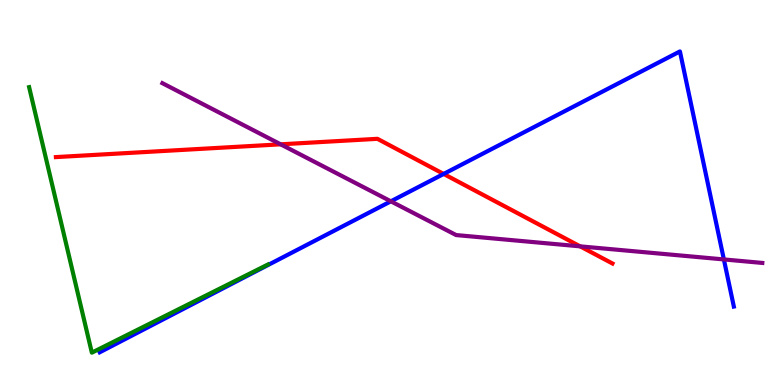[{'lines': ['blue', 'red'], 'intersections': [{'x': 5.72, 'y': 5.48}]}, {'lines': ['green', 'red'], 'intersections': []}, {'lines': ['purple', 'red'], 'intersections': [{'x': 3.62, 'y': 6.25}, {'x': 7.49, 'y': 3.6}]}, {'lines': ['blue', 'green'], 'intersections': []}, {'lines': ['blue', 'purple'], 'intersections': [{'x': 5.04, 'y': 4.77}, {'x': 9.34, 'y': 3.26}]}, {'lines': ['green', 'purple'], 'intersections': []}]